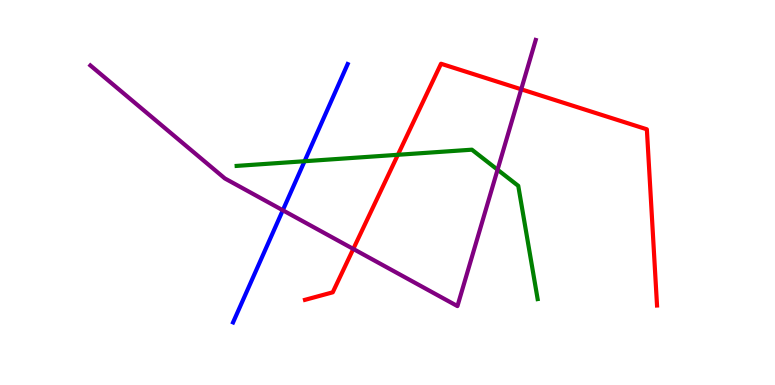[{'lines': ['blue', 'red'], 'intersections': []}, {'lines': ['green', 'red'], 'intersections': [{'x': 5.13, 'y': 5.98}]}, {'lines': ['purple', 'red'], 'intersections': [{'x': 4.56, 'y': 3.53}, {'x': 6.73, 'y': 7.68}]}, {'lines': ['blue', 'green'], 'intersections': [{'x': 3.93, 'y': 5.81}]}, {'lines': ['blue', 'purple'], 'intersections': [{'x': 3.65, 'y': 4.54}]}, {'lines': ['green', 'purple'], 'intersections': [{'x': 6.42, 'y': 5.59}]}]